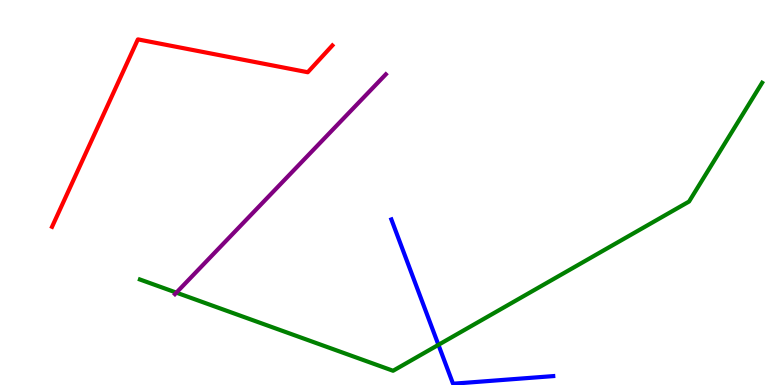[{'lines': ['blue', 'red'], 'intersections': []}, {'lines': ['green', 'red'], 'intersections': []}, {'lines': ['purple', 'red'], 'intersections': []}, {'lines': ['blue', 'green'], 'intersections': [{'x': 5.66, 'y': 1.04}]}, {'lines': ['blue', 'purple'], 'intersections': []}, {'lines': ['green', 'purple'], 'intersections': [{'x': 2.28, 'y': 2.4}]}]